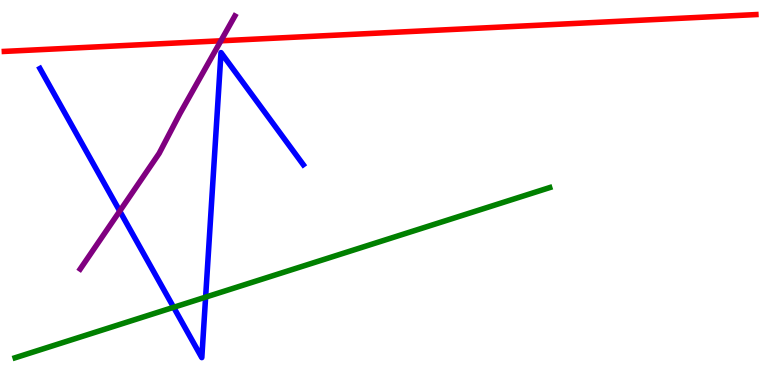[{'lines': ['blue', 'red'], 'intersections': []}, {'lines': ['green', 'red'], 'intersections': []}, {'lines': ['purple', 'red'], 'intersections': [{'x': 2.85, 'y': 8.94}]}, {'lines': ['blue', 'green'], 'intersections': [{'x': 2.24, 'y': 2.02}, {'x': 2.65, 'y': 2.28}]}, {'lines': ['blue', 'purple'], 'intersections': [{'x': 1.55, 'y': 4.52}]}, {'lines': ['green', 'purple'], 'intersections': []}]